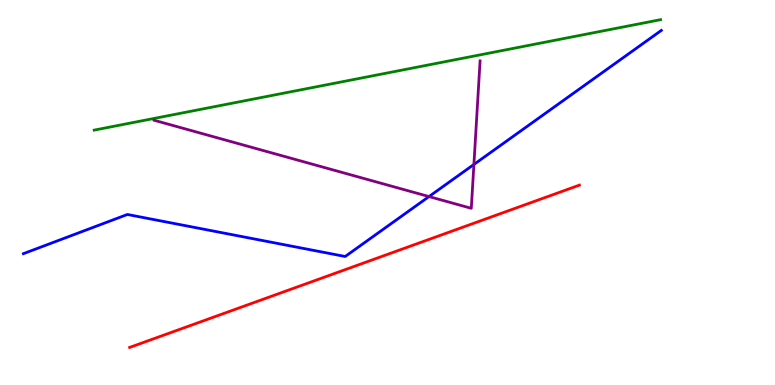[{'lines': ['blue', 'red'], 'intersections': []}, {'lines': ['green', 'red'], 'intersections': []}, {'lines': ['purple', 'red'], 'intersections': []}, {'lines': ['blue', 'green'], 'intersections': []}, {'lines': ['blue', 'purple'], 'intersections': [{'x': 5.54, 'y': 4.89}, {'x': 6.11, 'y': 5.73}]}, {'lines': ['green', 'purple'], 'intersections': []}]